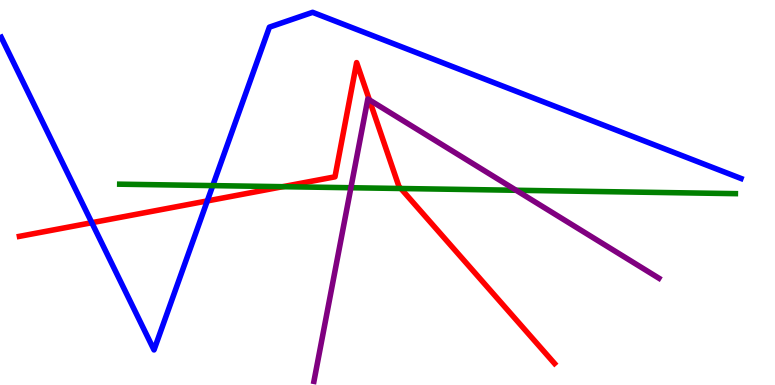[{'lines': ['blue', 'red'], 'intersections': [{'x': 1.18, 'y': 4.22}, {'x': 2.67, 'y': 4.78}]}, {'lines': ['green', 'red'], 'intersections': [{'x': 3.65, 'y': 5.15}, {'x': 5.17, 'y': 5.1}]}, {'lines': ['purple', 'red'], 'intersections': [{'x': 4.77, 'y': 7.41}]}, {'lines': ['blue', 'green'], 'intersections': [{'x': 2.75, 'y': 5.18}]}, {'lines': ['blue', 'purple'], 'intersections': []}, {'lines': ['green', 'purple'], 'intersections': [{'x': 4.53, 'y': 5.12}, {'x': 6.66, 'y': 5.06}]}]